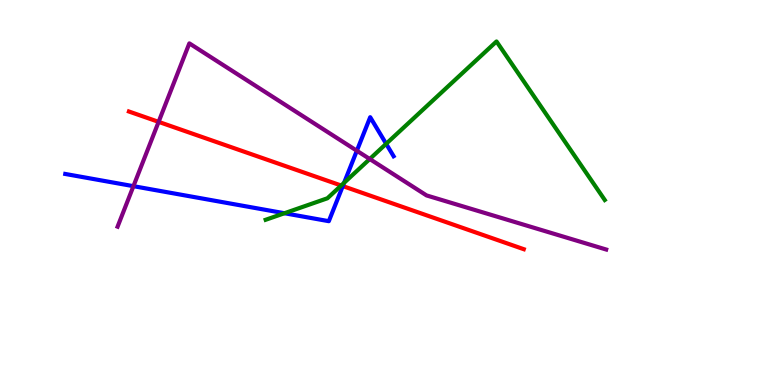[{'lines': ['blue', 'red'], 'intersections': [{'x': 4.42, 'y': 5.17}]}, {'lines': ['green', 'red'], 'intersections': [{'x': 4.4, 'y': 5.18}]}, {'lines': ['purple', 'red'], 'intersections': [{'x': 2.05, 'y': 6.83}]}, {'lines': ['blue', 'green'], 'intersections': [{'x': 3.67, 'y': 4.46}, {'x': 4.44, 'y': 5.25}, {'x': 4.98, 'y': 6.26}]}, {'lines': ['blue', 'purple'], 'intersections': [{'x': 1.72, 'y': 5.16}, {'x': 4.6, 'y': 6.08}]}, {'lines': ['green', 'purple'], 'intersections': [{'x': 4.77, 'y': 5.87}]}]